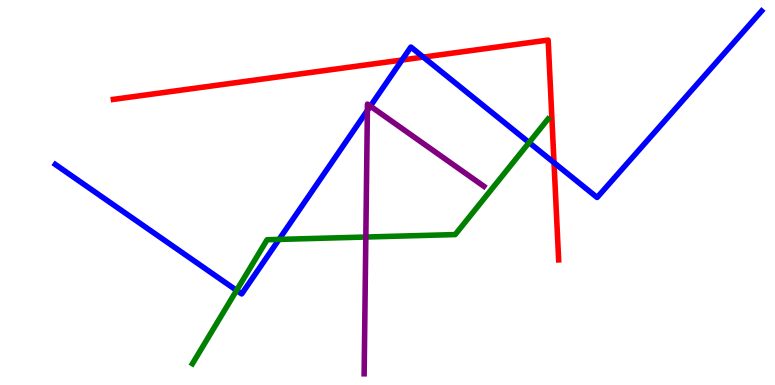[{'lines': ['blue', 'red'], 'intersections': [{'x': 5.19, 'y': 8.44}, {'x': 5.46, 'y': 8.52}, {'x': 7.15, 'y': 5.78}]}, {'lines': ['green', 'red'], 'intersections': []}, {'lines': ['purple', 'red'], 'intersections': []}, {'lines': ['blue', 'green'], 'intersections': [{'x': 3.05, 'y': 2.46}, {'x': 3.6, 'y': 3.78}, {'x': 6.83, 'y': 6.3}]}, {'lines': ['blue', 'purple'], 'intersections': [{'x': 4.74, 'y': 7.13}, {'x': 4.78, 'y': 7.24}]}, {'lines': ['green', 'purple'], 'intersections': [{'x': 4.72, 'y': 3.84}]}]